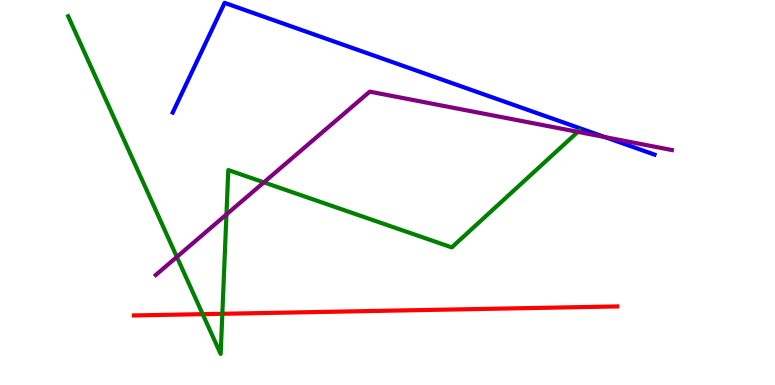[{'lines': ['blue', 'red'], 'intersections': []}, {'lines': ['green', 'red'], 'intersections': [{'x': 2.62, 'y': 1.84}, {'x': 2.87, 'y': 1.85}]}, {'lines': ['purple', 'red'], 'intersections': []}, {'lines': ['blue', 'green'], 'intersections': []}, {'lines': ['blue', 'purple'], 'intersections': [{'x': 7.8, 'y': 6.44}]}, {'lines': ['green', 'purple'], 'intersections': [{'x': 2.28, 'y': 3.33}, {'x': 2.92, 'y': 4.43}, {'x': 3.4, 'y': 5.26}, {'x': 7.46, 'y': 6.58}]}]